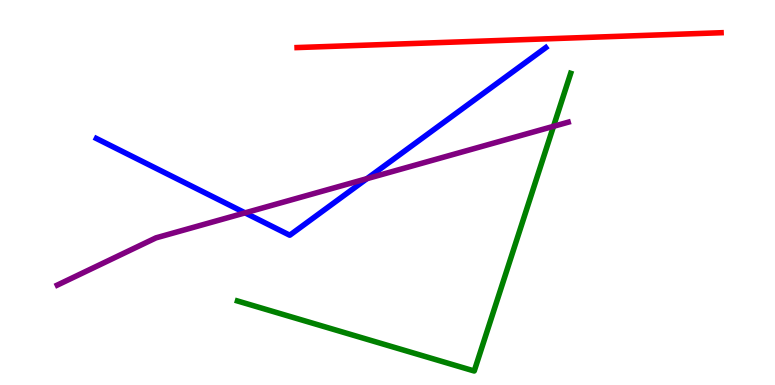[{'lines': ['blue', 'red'], 'intersections': []}, {'lines': ['green', 'red'], 'intersections': []}, {'lines': ['purple', 'red'], 'intersections': []}, {'lines': ['blue', 'green'], 'intersections': []}, {'lines': ['blue', 'purple'], 'intersections': [{'x': 3.16, 'y': 4.47}, {'x': 4.73, 'y': 5.36}]}, {'lines': ['green', 'purple'], 'intersections': [{'x': 7.14, 'y': 6.72}]}]